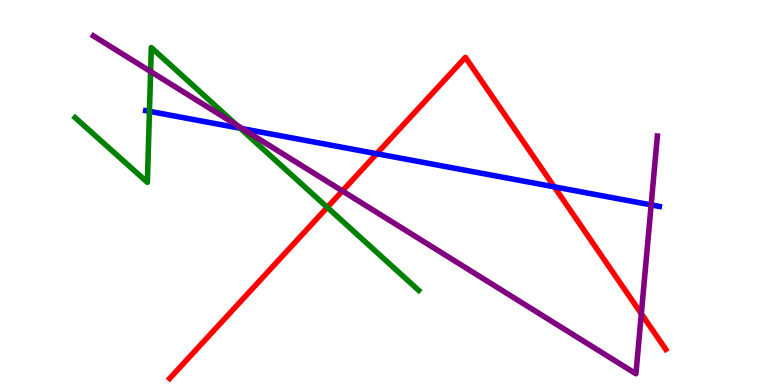[{'lines': ['blue', 'red'], 'intersections': [{'x': 4.86, 'y': 6.01}, {'x': 7.15, 'y': 5.15}]}, {'lines': ['green', 'red'], 'intersections': [{'x': 4.22, 'y': 4.61}]}, {'lines': ['purple', 'red'], 'intersections': [{'x': 4.42, 'y': 5.04}, {'x': 8.28, 'y': 1.85}]}, {'lines': ['blue', 'green'], 'intersections': [{'x': 1.93, 'y': 7.11}, {'x': 3.1, 'y': 6.67}]}, {'lines': ['blue', 'purple'], 'intersections': [{'x': 3.13, 'y': 6.66}, {'x': 8.4, 'y': 4.68}]}, {'lines': ['green', 'purple'], 'intersections': [{'x': 1.94, 'y': 8.14}, {'x': 3.06, 'y': 6.75}]}]